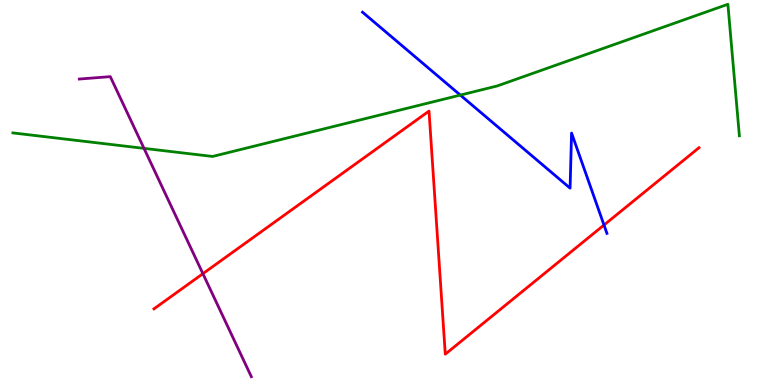[{'lines': ['blue', 'red'], 'intersections': [{'x': 7.79, 'y': 4.16}]}, {'lines': ['green', 'red'], 'intersections': []}, {'lines': ['purple', 'red'], 'intersections': [{'x': 2.62, 'y': 2.89}]}, {'lines': ['blue', 'green'], 'intersections': [{'x': 5.94, 'y': 7.53}]}, {'lines': ['blue', 'purple'], 'intersections': []}, {'lines': ['green', 'purple'], 'intersections': [{'x': 1.86, 'y': 6.15}]}]